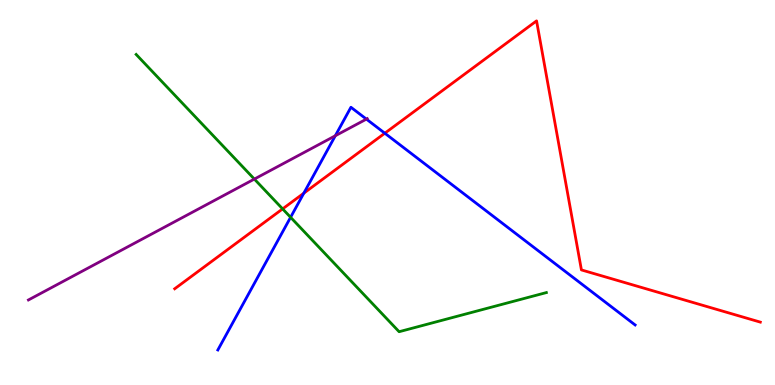[{'lines': ['blue', 'red'], 'intersections': [{'x': 3.92, 'y': 4.98}, {'x': 4.97, 'y': 6.54}]}, {'lines': ['green', 'red'], 'intersections': [{'x': 3.65, 'y': 4.57}]}, {'lines': ['purple', 'red'], 'intersections': []}, {'lines': ['blue', 'green'], 'intersections': [{'x': 3.75, 'y': 4.36}]}, {'lines': ['blue', 'purple'], 'intersections': [{'x': 4.33, 'y': 6.47}, {'x': 4.73, 'y': 6.91}]}, {'lines': ['green', 'purple'], 'intersections': [{'x': 3.28, 'y': 5.35}]}]